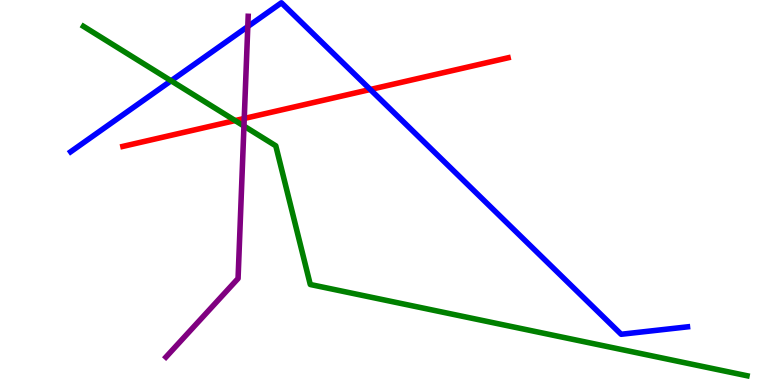[{'lines': ['blue', 'red'], 'intersections': [{'x': 4.78, 'y': 7.68}]}, {'lines': ['green', 'red'], 'intersections': [{'x': 3.03, 'y': 6.87}]}, {'lines': ['purple', 'red'], 'intersections': [{'x': 3.15, 'y': 6.92}]}, {'lines': ['blue', 'green'], 'intersections': [{'x': 2.21, 'y': 7.9}]}, {'lines': ['blue', 'purple'], 'intersections': [{'x': 3.2, 'y': 9.31}]}, {'lines': ['green', 'purple'], 'intersections': [{'x': 3.15, 'y': 6.73}]}]